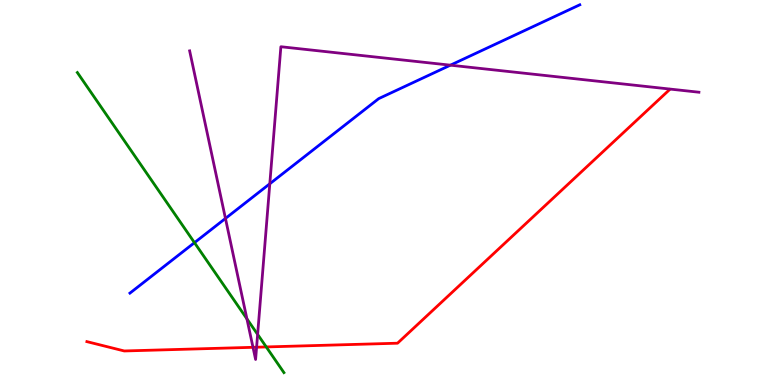[{'lines': ['blue', 'red'], 'intersections': []}, {'lines': ['green', 'red'], 'intersections': [{'x': 3.44, 'y': 0.989}]}, {'lines': ['purple', 'red'], 'intersections': [{'x': 3.26, 'y': 0.979}, {'x': 3.31, 'y': 0.982}]}, {'lines': ['blue', 'green'], 'intersections': [{'x': 2.51, 'y': 3.7}]}, {'lines': ['blue', 'purple'], 'intersections': [{'x': 2.91, 'y': 4.33}, {'x': 3.48, 'y': 5.23}, {'x': 5.81, 'y': 8.31}]}, {'lines': ['green', 'purple'], 'intersections': [{'x': 3.19, 'y': 1.72}, {'x': 3.32, 'y': 1.31}]}]